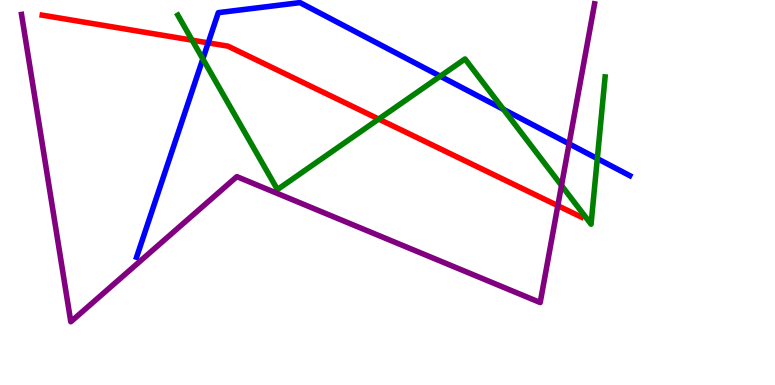[{'lines': ['blue', 'red'], 'intersections': [{'x': 2.69, 'y': 8.89}]}, {'lines': ['green', 'red'], 'intersections': [{'x': 2.48, 'y': 8.96}, {'x': 4.89, 'y': 6.91}]}, {'lines': ['purple', 'red'], 'intersections': [{'x': 7.2, 'y': 4.66}]}, {'lines': ['blue', 'green'], 'intersections': [{'x': 2.62, 'y': 8.47}, {'x': 5.68, 'y': 8.02}, {'x': 6.5, 'y': 7.16}, {'x': 7.71, 'y': 5.88}]}, {'lines': ['blue', 'purple'], 'intersections': [{'x': 7.34, 'y': 6.27}]}, {'lines': ['green', 'purple'], 'intersections': [{'x': 7.25, 'y': 5.18}]}]